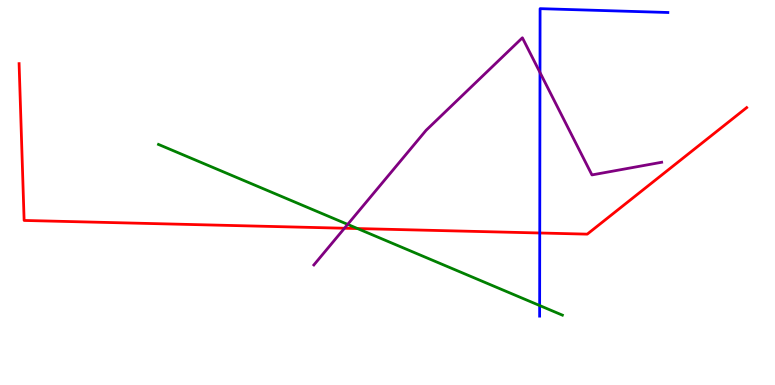[{'lines': ['blue', 'red'], 'intersections': [{'x': 6.96, 'y': 3.95}]}, {'lines': ['green', 'red'], 'intersections': [{'x': 4.61, 'y': 4.06}]}, {'lines': ['purple', 'red'], 'intersections': [{'x': 4.44, 'y': 4.07}]}, {'lines': ['blue', 'green'], 'intersections': [{'x': 6.96, 'y': 2.06}]}, {'lines': ['blue', 'purple'], 'intersections': [{'x': 6.97, 'y': 8.12}]}, {'lines': ['green', 'purple'], 'intersections': [{'x': 4.49, 'y': 4.17}]}]